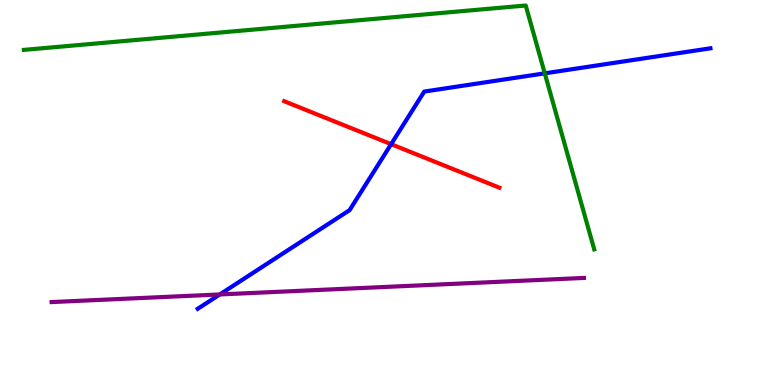[{'lines': ['blue', 'red'], 'intersections': [{'x': 5.05, 'y': 6.25}]}, {'lines': ['green', 'red'], 'intersections': []}, {'lines': ['purple', 'red'], 'intersections': []}, {'lines': ['blue', 'green'], 'intersections': [{'x': 7.03, 'y': 8.09}]}, {'lines': ['blue', 'purple'], 'intersections': [{'x': 2.84, 'y': 2.35}]}, {'lines': ['green', 'purple'], 'intersections': []}]